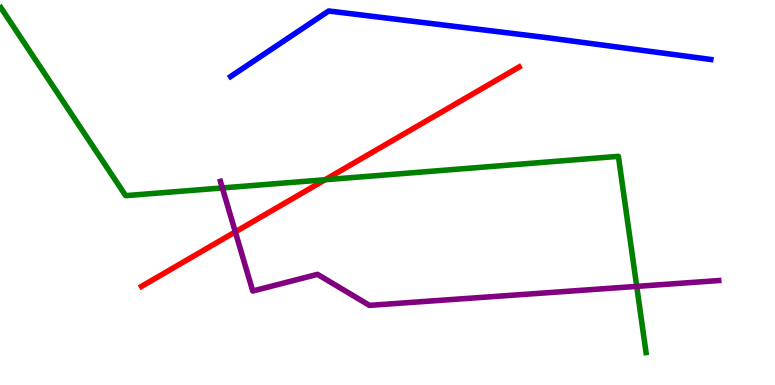[{'lines': ['blue', 'red'], 'intersections': []}, {'lines': ['green', 'red'], 'intersections': [{'x': 4.19, 'y': 5.33}]}, {'lines': ['purple', 'red'], 'intersections': [{'x': 3.04, 'y': 3.98}]}, {'lines': ['blue', 'green'], 'intersections': []}, {'lines': ['blue', 'purple'], 'intersections': []}, {'lines': ['green', 'purple'], 'intersections': [{'x': 2.87, 'y': 5.12}, {'x': 8.22, 'y': 2.56}]}]